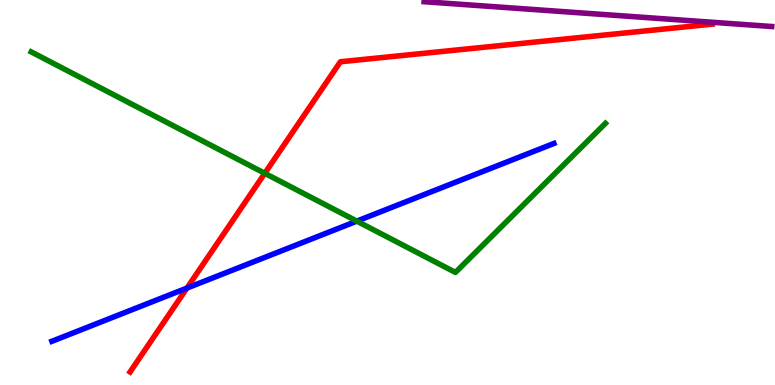[{'lines': ['blue', 'red'], 'intersections': [{'x': 2.41, 'y': 2.52}]}, {'lines': ['green', 'red'], 'intersections': [{'x': 3.42, 'y': 5.5}]}, {'lines': ['purple', 'red'], 'intersections': []}, {'lines': ['blue', 'green'], 'intersections': [{'x': 4.6, 'y': 4.26}]}, {'lines': ['blue', 'purple'], 'intersections': []}, {'lines': ['green', 'purple'], 'intersections': []}]